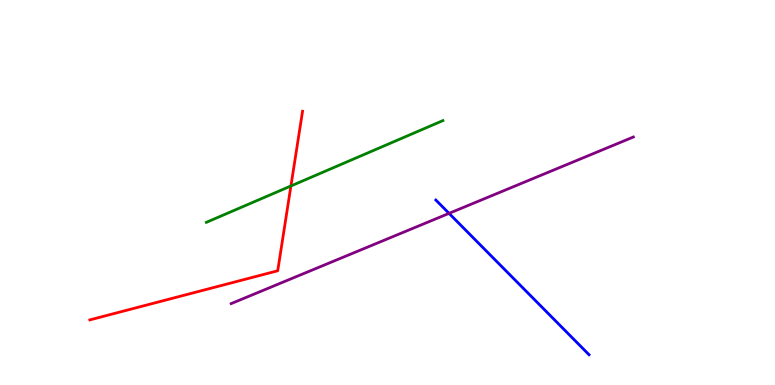[{'lines': ['blue', 'red'], 'intersections': []}, {'lines': ['green', 'red'], 'intersections': [{'x': 3.75, 'y': 5.17}]}, {'lines': ['purple', 'red'], 'intersections': []}, {'lines': ['blue', 'green'], 'intersections': []}, {'lines': ['blue', 'purple'], 'intersections': [{'x': 5.79, 'y': 4.46}]}, {'lines': ['green', 'purple'], 'intersections': []}]